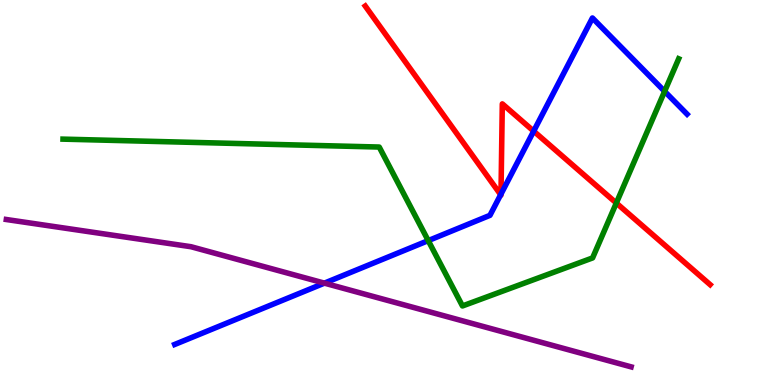[{'lines': ['blue', 'red'], 'intersections': [{'x': 6.46, 'y': 4.94}, {'x': 6.46, 'y': 4.96}, {'x': 6.89, 'y': 6.59}]}, {'lines': ['green', 'red'], 'intersections': [{'x': 7.95, 'y': 4.73}]}, {'lines': ['purple', 'red'], 'intersections': []}, {'lines': ['blue', 'green'], 'intersections': [{'x': 5.53, 'y': 3.75}, {'x': 8.58, 'y': 7.63}]}, {'lines': ['blue', 'purple'], 'intersections': [{'x': 4.19, 'y': 2.65}]}, {'lines': ['green', 'purple'], 'intersections': []}]